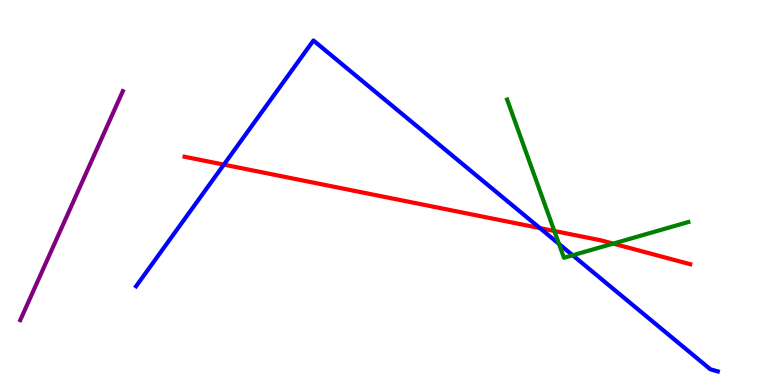[{'lines': ['blue', 'red'], 'intersections': [{'x': 2.89, 'y': 5.72}, {'x': 6.97, 'y': 4.08}]}, {'lines': ['green', 'red'], 'intersections': [{'x': 7.15, 'y': 4.0}, {'x': 7.91, 'y': 3.67}]}, {'lines': ['purple', 'red'], 'intersections': []}, {'lines': ['blue', 'green'], 'intersections': [{'x': 7.21, 'y': 3.66}, {'x': 7.39, 'y': 3.37}]}, {'lines': ['blue', 'purple'], 'intersections': []}, {'lines': ['green', 'purple'], 'intersections': []}]